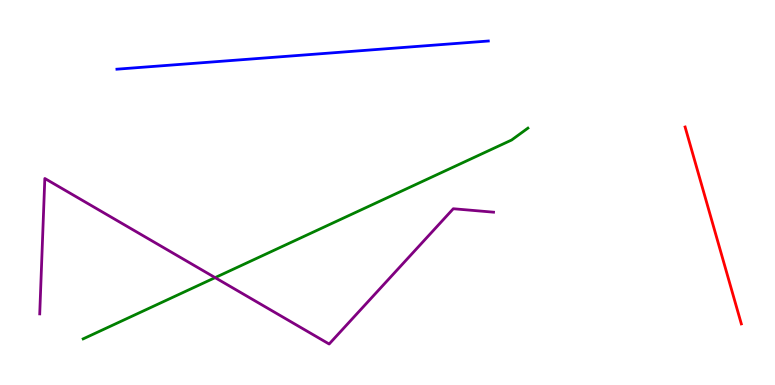[{'lines': ['blue', 'red'], 'intersections': []}, {'lines': ['green', 'red'], 'intersections': []}, {'lines': ['purple', 'red'], 'intersections': []}, {'lines': ['blue', 'green'], 'intersections': []}, {'lines': ['blue', 'purple'], 'intersections': []}, {'lines': ['green', 'purple'], 'intersections': [{'x': 2.78, 'y': 2.79}]}]